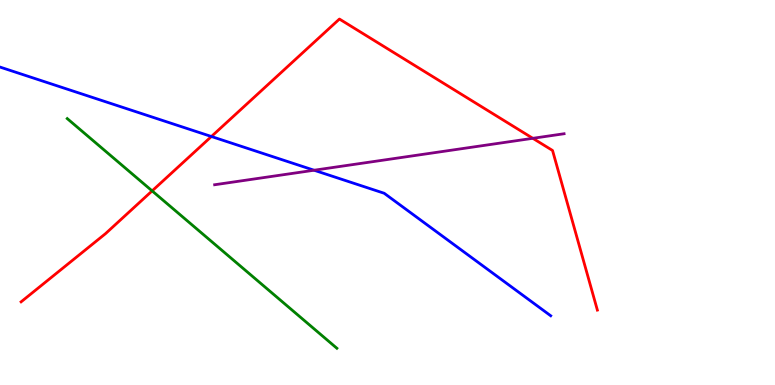[{'lines': ['blue', 'red'], 'intersections': [{'x': 2.73, 'y': 6.45}]}, {'lines': ['green', 'red'], 'intersections': [{'x': 1.96, 'y': 5.04}]}, {'lines': ['purple', 'red'], 'intersections': [{'x': 6.88, 'y': 6.41}]}, {'lines': ['blue', 'green'], 'intersections': []}, {'lines': ['blue', 'purple'], 'intersections': [{'x': 4.05, 'y': 5.58}]}, {'lines': ['green', 'purple'], 'intersections': []}]